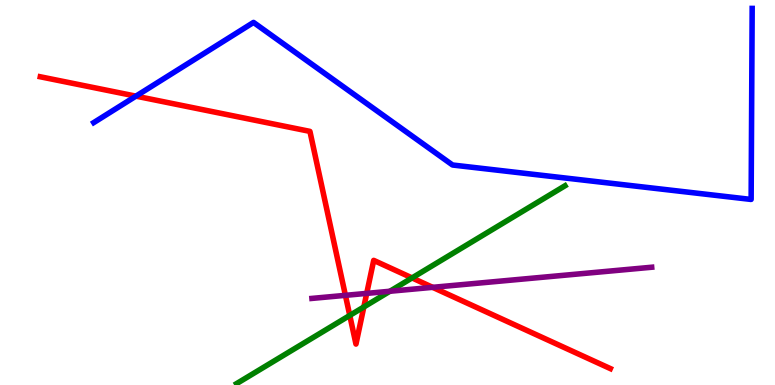[{'lines': ['blue', 'red'], 'intersections': [{'x': 1.75, 'y': 7.5}]}, {'lines': ['green', 'red'], 'intersections': [{'x': 4.51, 'y': 1.81}, {'x': 4.69, 'y': 2.03}, {'x': 5.32, 'y': 2.78}]}, {'lines': ['purple', 'red'], 'intersections': [{'x': 4.46, 'y': 2.33}, {'x': 4.73, 'y': 2.38}, {'x': 5.58, 'y': 2.54}]}, {'lines': ['blue', 'green'], 'intersections': []}, {'lines': ['blue', 'purple'], 'intersections': []}, {'lines': ['green', 'purple'], 'intersections': [{'x': 5.03, 'y': 2.43}]}]